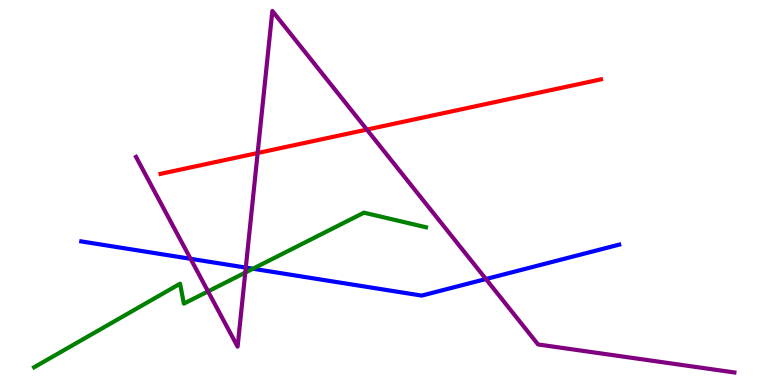[{'lines': ['blue', 'red'], 'intersections': []}, {'lines': ['green', 'red'], 'intersections': []}, {'lines': ['purple', 'red'], 'intersections': [{'x': 3.32, 'y': 6.03}, {'x': 4.73, 'y': 6.63}]}, {'lines': ['blue', 'green'], 'intersections': [{'x': 3.26, 'y': 3.02}]}, {'lines': ['blue', 'purple'], 'intersections': [{'x': 2.46, 'y': 3.28}, {'x': 3.17, 'y': 3.05}, {'x': 6.27, 'y': 2.75}]}, {'lines': ['green', 'purple'], 'intersections': [{'x': 2.68, 'y': 2.43}, {'x': 3.16, 'y': 2.92}]}]